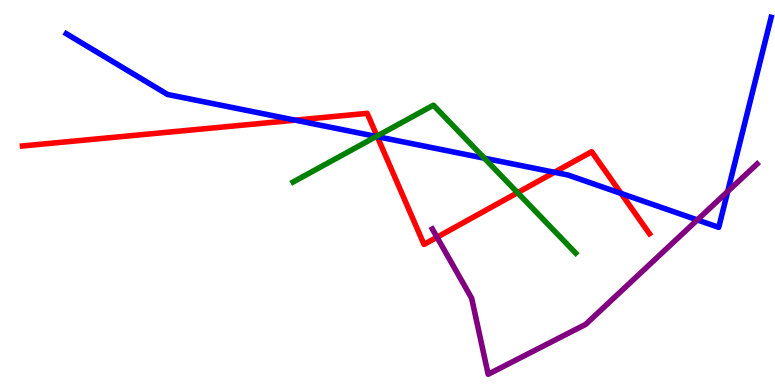[{'lines': ['blue', 'red'], 'intersections': [{'x': 3.81, 'y': 6.88}, {'x': 4.87, 'y': 6.45}, {'x': 7.15, 'y': 5.53}, {'x': 8.01, 'y': 4.98}]}, {'lines': ['green', 'red'], 'intersections': [{'x': 4.86, 'y': 6.47}, {'x': 6.68, 'y': 5.0}]}, {'lines': ['purple', 'red'], 'intersections': [{'x': 5.64, 'y': 3.84}]}, {'lines': ['blue', 'green'], 'intersections': [{'x': 4.86, 'y': 6.46}, {'x': 6.25, 'y': 5.89}]}, {'lines': ['blue', 'purple'], 'intersections': [{'x': 9.0, 'y': 4.29}, {'x': 9.39, 'y': 5.03}]}, {'lines': ['green', 'purple'], 'intersections': []}]